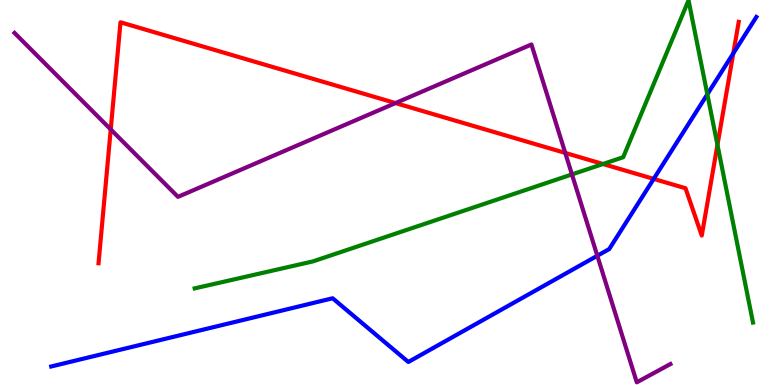[{'lines': ['blue', 'red'], 'intersections': [{'x': 8.43, 'y': 5.35}, {'x': 9.46, 'y': 8.61}]}, {'lines': ['green', 'red'], 'intersections': [{'x': 7.78, 'y': 5.74}, {'x': 9.26, 'y': 6.24}]}, {'lines': ['purple', 'red'], 'intersections': [{'x': 1.43, 'y': 6.64}, {'x': 5.1, 'y': 7.32}, {'x': 7.29, 'y': 6.03}]}, {'lines': ['blue', 'green'], 'intersections': [{'x': 9.13, 'y': 7.55}]}, {'lines': ['blue', 'purple'], 'intersections': [{'x': 7.71, 'y': 3.36}]}, {'lines': ['green', 'purple'], 'intersections': [{'x': 7.38, 'y': 5.47}]}]